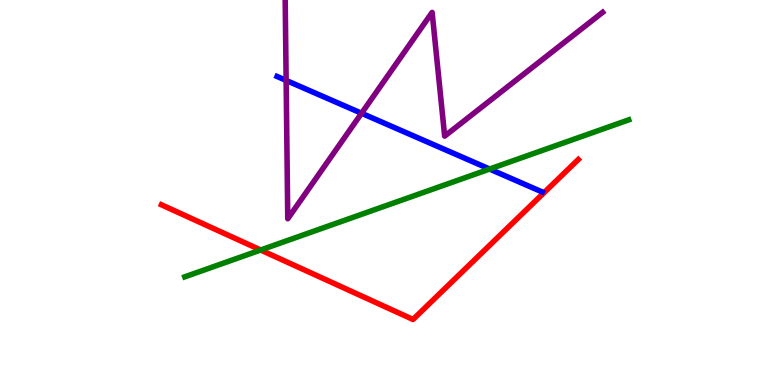[{'lines': ['blue', 'red'], 'intersections': []}, {'lines': ['green', 'red'], 'intersections': [{'x': 3.36, 'y': 3.51}]}, {'lines': ['purple', 'red'], 'intersections': []}, {'lines': ['blue', 'green'], 'intersections': [{'x': 6.32, 'y': 5.61}]}, {'lines': ['blue', 'purple'], 'intersections': [{'x': 3.69, 'y': 7.91}, {'x': 4.67, 'y': 7.06}]}, {'lines': ['green', 'purple'], 'intersections': []}]